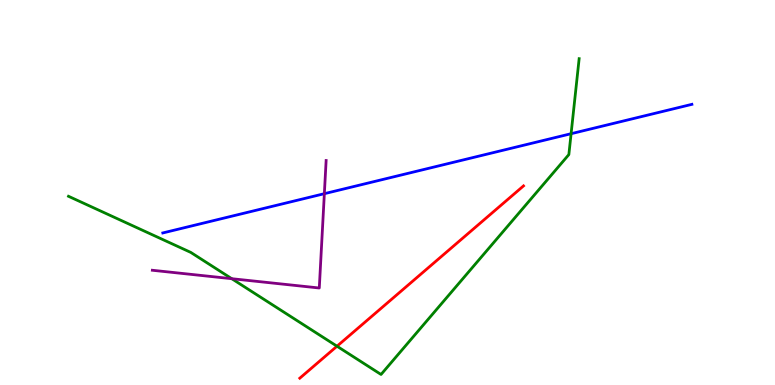[{'lines': ['blue', 'red'], 'intersections': []}, {'lines': ['green', 'red'], 'intersections': [{'x': 4.35, 'y': 1.01}]}, {'lines': ['purple', 'red'], 'intersections': []}, {'lines': ['blue', 'green'], 'intersections': [{'x': 7.37, 'y': 6.53}]}, {'lines': ['blue', 'purple'], 'intersections': [{'x': 4.19, 'y': 4.97}]}, {'lines': ['green', 'purple'], 'intersections': [{'x': 2.99, 'y': 2.76}]}]